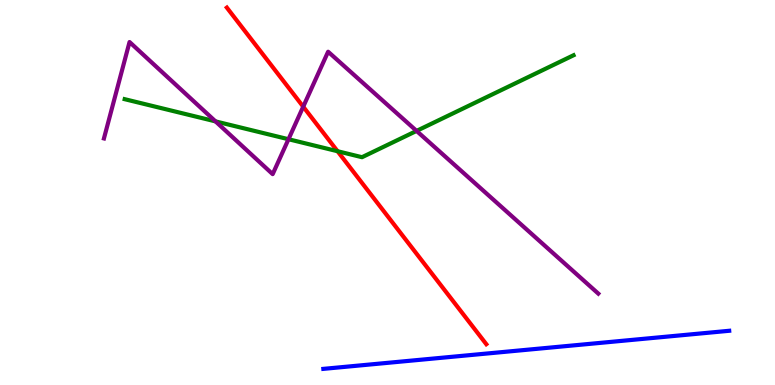[{'lines': ['blue', 'red'], 'intersections': []}, {'lines': ['green', 'red'], 'intersections': [{'x': 4.36, 'y': 6.07}]}, {'lines': ['purple', 'red'], 'intersections': [{'x': 3.91, 'y': 7.23}]}, {'lines': ['blue', 'green'], 'intersections': []}, {'lines': ['blue', 'purple'], 'intersections': []}, {'lines': ['green', 'purple'], 'intersections': [{'x': 2.78, 'y': 6.85}, {'x': 3.72, 'y': 6.38}, {'x': 5.38, 'y': 6.6}]}]